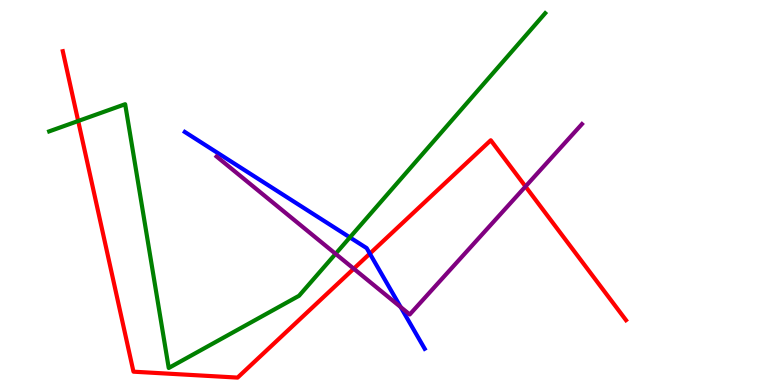[{'lines': ['blue', 'red'], 'intersections': [{'x': 4.77, 'y': 3.41}]}, {'lines': ['green', 'red'], 'intersections': [{'x': 1.01, 'y': 6.86}]}, {'lines': ['purple', 'red'], 'intersections': [{'x': 4.56, 'y': 3.02}, {'x': 6.78, 'y': 5.16}]}, {'lines': ['blue', 'green'], 'intersections': [{'x': 4.51, 'y': 3.83}]}, {'lines': ['blue', 'purple'], 'intersections': [{'x': 5.17, 'y': 2.02}]}, {'lines': ['green', 'purple'], 'intersections': [{'x': 4.33, 'y': 3.41}]}]